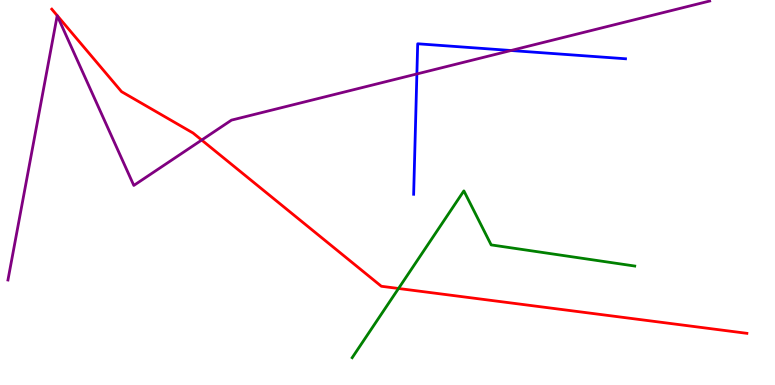[{'lines': ['blue', 'red'], 'intersections': []}, {'lines': ['green', 'red'], 'intersections': [{'x': 5.14, 'y': 2.51}]}, {'lines': ['purple', 'red'], 'intersections': [{'x': 2.6, 'y': 6.36}]}, {'lines': ['blue', 'green'], 'intersections': []}, {'lines': ['blue', 'purple'], 'intersections': [{'x': 5.38, 'y': 8.08}, {'x': 6.59, 'y': 8.69}]}, {'lines': ['green', 'purple'], 'intersections': []}]